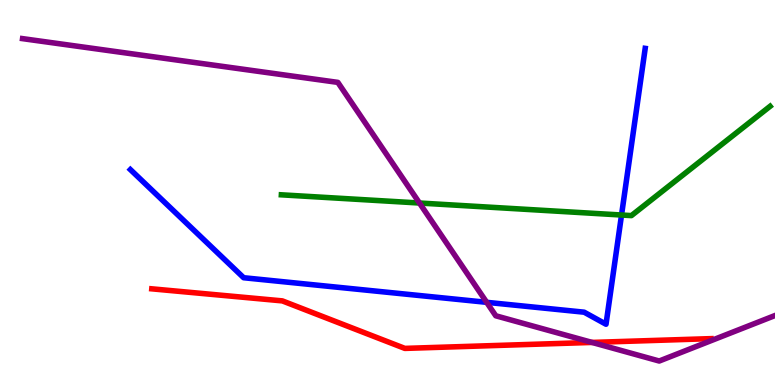[{'lines': ['blue', 'red'], 'intersections': []}, {'lines': ['green', 'red'], 'intersections': []}, {'lines': ['purple', 'red'], 'intersections': [{'x': 7.64, 'y': 1.11}]}, {'lines': ['blue', 'green'], 'intersections': [{'x': 8.02, 'y': 4.42}]}, {'lines': ['blue', 'purple'], 'intersections': [{'x': 6.28, 'y': 2.15}]}, {'lines': ['green', 'purple'], 'intersections': [{'x': 5.41, 'y': 4.73}]}]